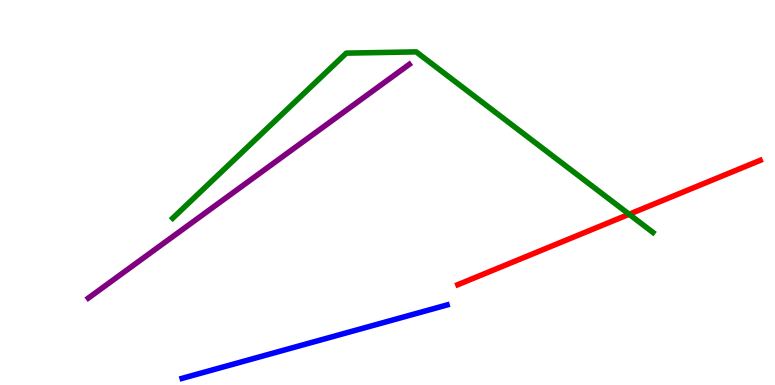[{'lines': ['blue', 'red'], 'intersections': []}, {'lines': ['green', 'red'], 'intersections': [{'x': 8.12, 'y': 4.43}]}, {'lines': ['purple', 'red'], 'intersections': []}, {'lines': ['blue', 'green'], 'intersections': []}, {'lines': ['blue', 'purple'], 'intersections': []}, {'lines': ['green', 'purple'], 'intersections': []}]